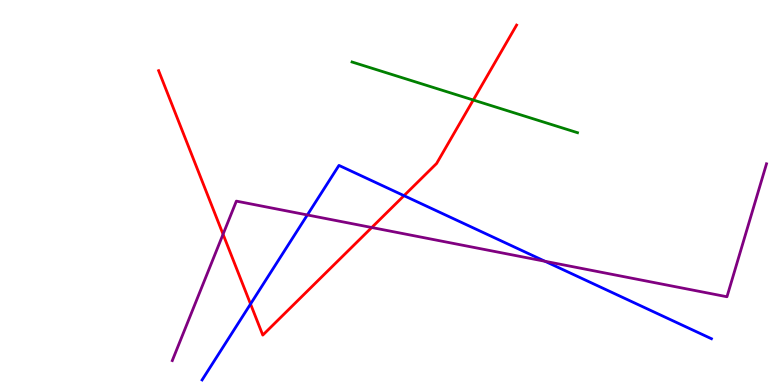[{'lines': ['blue', 'red'], 'intersections': [{'x': 3.23, 'y': 2.1}, {'x': 5.21, 'y': 4.92}]}, {'lines': ['green', 'red'], 'intersections': [{'x': 6.11, 'y': 7.4}]}, {'lines': ['purple', 'red'], 'intersections': [{'x': 2.88, 'y': 3.92}, {'x': 4.8, 'y': 4.09}]}, {'lines': ['blue', 'green'], 'intersections': []}, {'lines': ['blue', 'purple'], 'intersections': [{'x': 3.97, 'y': 4.42}, {'x': 7.03, 'y': 3.21}]}, {'lines': ['green', 'purple'], 'intersections': []}]